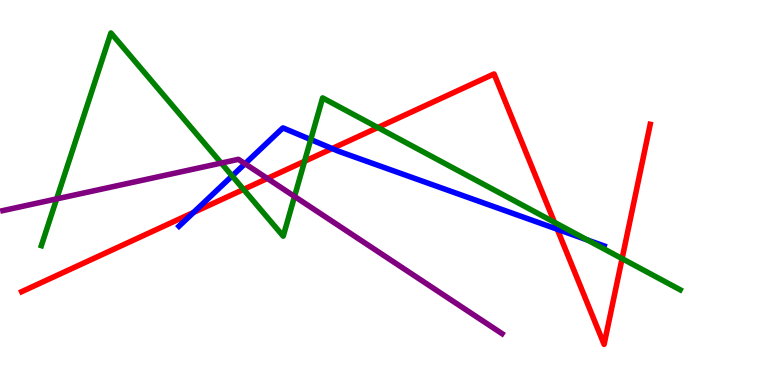[{'lines': ['blue', 'red'], 'intersections': [{'x': 2.5, 'y': 4.48}, {'x': 4.29, 'y': 6.14}, {'x': 7.19, 'y': 4.05}]}, {'lines': ['green', 'red'], 'intersections': [{'x': 3.14, 'y': 5.08}, {'x': 3.93, 'y': 5.81}, {'x': 4.87, 'y': 6.69}, {'x': 7.15, 'y': 4.23}, {'x': 8.03, 'y': 3.28}]}, {'lines': ['purple', 'red'], 'intersections': [{'x': 3.45, 'y': 5.36}]}, {'lines': ['blue', 'green'], 'intersections': [{'x': 3.0, 'y': 5.43}, {'x': 4.01, 'y': 6.37}, {'x': 7.58, 'y': 3.77}]}, {'lines': ['blue', 'purple'], 'intersections': [{'x': 3.16, 'y': 5.75}]}, {'lines': ['green', 'purple'], 'intersections': [{'x': 0.731, 'y': 4.83}, {'x': 2.85, 'y': 5.76}, {'x': 3.8, 'y': 4.9}]}]